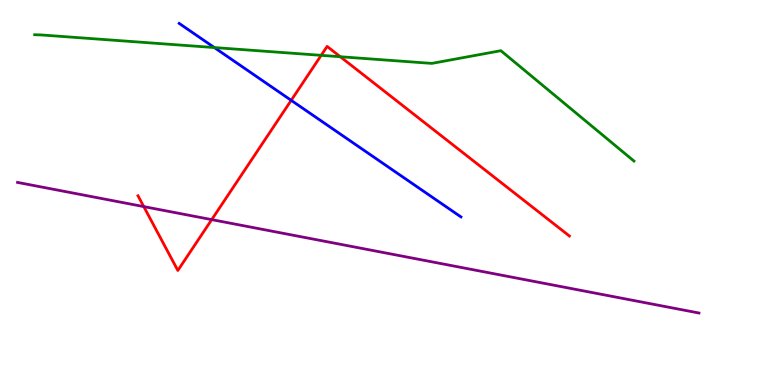[{'lines': ['blue', 'red'], 'intersections': [{'x': 3.76, 'y': 7.39}]}, {'lines': ['green', 'red'], 'intersections': [{'x': 4.14, 'y': 8.56}, {'x': 4.39, 'y': 8.53}]}, {'lines': ['purple', 'red'], 'intersections': [{'x': 1.86, 'y': 4.63}, {'x': 2.73, 'y': 4.3}]}, {'lines': ['blue', 'green'], 'intersections': [{'x': 2.77, 'y': 8.76}]}, {'lines': ['blue', 'purple'], 'intersections': []}, {'lines': ['green', 'purple'], 'intersections': []}]